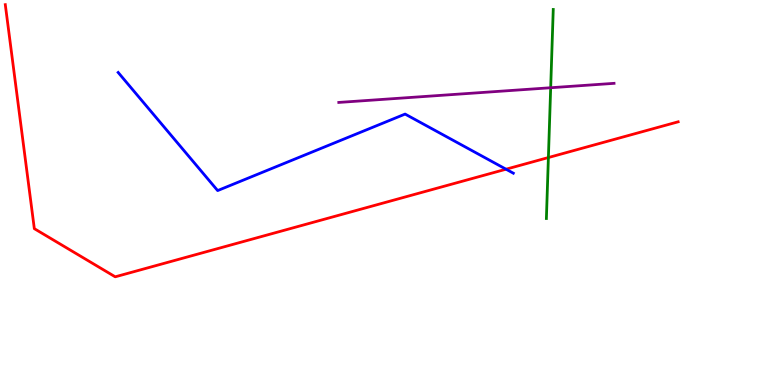[{'lines': ['blue', 'red'], 'intersections': [{'x': 6.53, 'y': 5.6}]}, {'lines': ['green', 'red'], 'intersections': [{'x': 7.08, 'y': 5.91}]}, {'lines': ['purple', 'red'], 'intersections': []}, {'lines': ['blue', 'green'], 'intersections': []}, {'lines': ['blue', 'purple'], 'intersections': []}, {'lines': ['green', 'purple'], 'intersections': [{'x': 7.11, 'y': 7.72}]}]